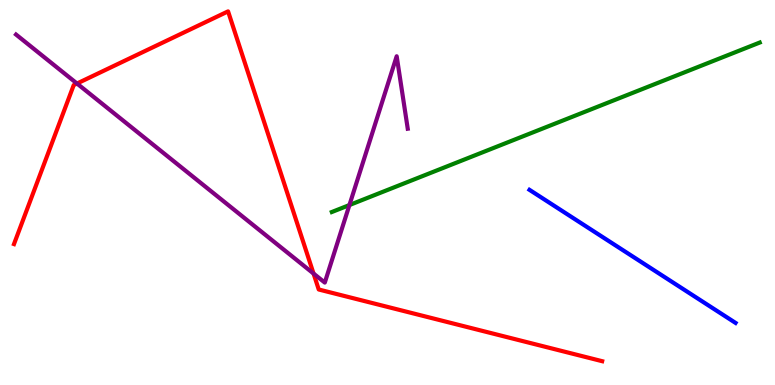[{'lines': ['blue', 'red'], 'intersections': []}, {'lines': ['green', 'red'], 'intersections': []}, {'lines': ['purple', 'red'], 'intersections': [{'x': 0.993, 'y': 7.83}, {'x': 4.05, 'y': 2.89}]}, {'lines': ['blue', 'green'], 'intersections': []}, {'lines': ['blue', 'purple'], 'intersections': []}, {'lines': ['green', 'purple'], 'intersections': [{'x': 4.51, 'y': 4.67}]}]